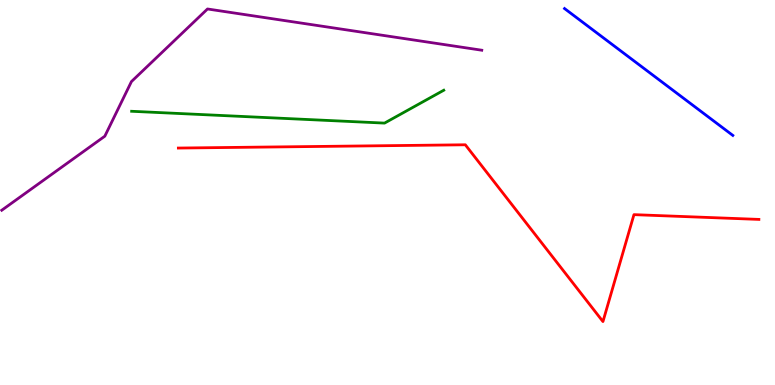[{'lines': ['blue', 'red'], 'intersections': []}, {'lines': ['green', 'red'], 'intersections': []}, {'lines': ['purple', 'red'], 'intersections': []}, {'lines': ['blue', 'green'], 'intersections': []}, {'lines': ['blue', 'purple'], 'intersections': []}, {'lines': ['green', 'purple'], 'intersections': []}]